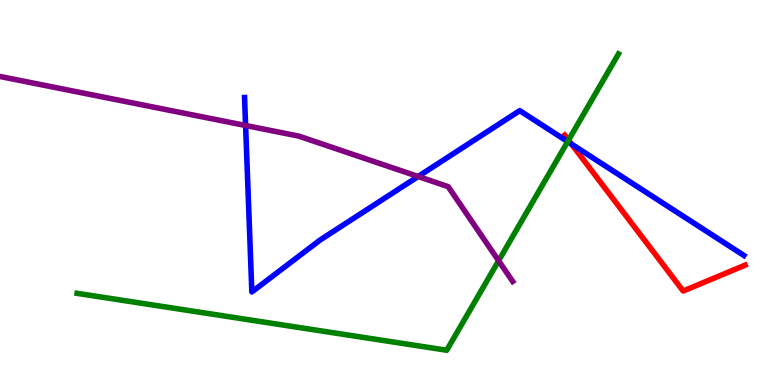[{'lines': ['blue', 'red'], 'intersections': [{'x': 7.37, 'y': 6.26}]}, {'lines': ['green', 'red'], 'intersections': [{'x': 7.34, 'y': 6.36}]}, {'lines': ['purple', 'red'], 'intersections': []}, {'lines': ['blue', 'green'], 'intersections': [{'x': 7.32, 'y': 6.32}]}, {'lines': ['blue', 'purple'], 'intersections': [{'x': 3.17, 'y': 6.74}, {'x': 5.4, 'y': 5.42}]}, {'lines': ['green', 'purple'], 'intersections': [{'x': 6.43, 'y': 3.23}]}]